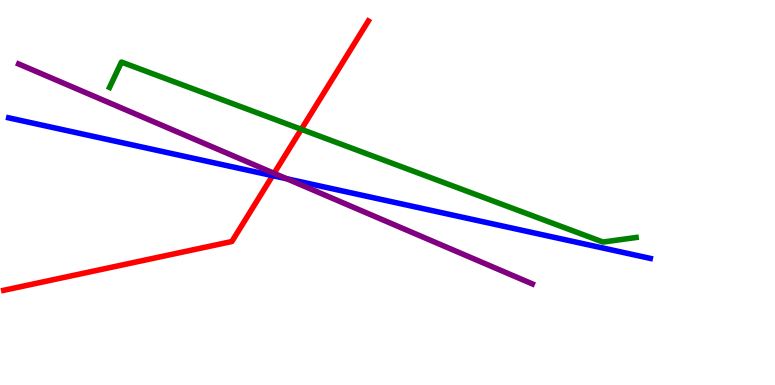[{'lines': ['blue', 'red'], 'intersections': [{'x': 3.52, 'y': 5.44}]}, {'lines': ['green', 'red'], 'intersections': [{'x': 3.89, 'y': 6.64}]}, {'lines': ['purple', 'red'], 'intersections': [{'x': 3.54, 'y': 5.5}]}, {'lines': ['blue', 'green'], 'intersections': []}, {'lines': ['blue', 'purple'], 'intersections': [{'x': 3.7, 'y': 5.36}]}, {'lines': ['green', 'purple'], 'intersections': []}]